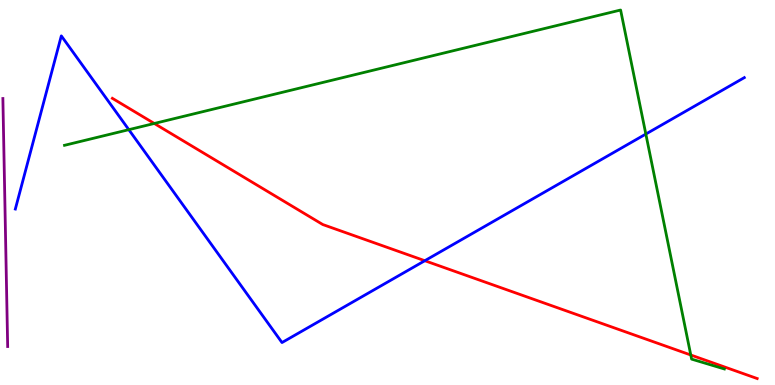[{'lines': ['blue', 'red'], 'intersections': [{'x': 5.48, 'y': 3.23}]}, {'lines': ['green', 'red'], 'intersections': [{'x': 1.99, 'y': 6.79}, {'x': 8.91, 'y': 0.779}]}, {'lines': ['purple', 'red'], 'intersections': []}, {'lines': ['blue', 'green'], 'intersections': [{'x': 1.66, 'y': 6.63}, {'x': 8.33, 'y': 6.52}]}, {'lines': ['blue', 'purple'], 'intersections': []}, {'lines': ['green', 'purple'], 'intersections': []}]